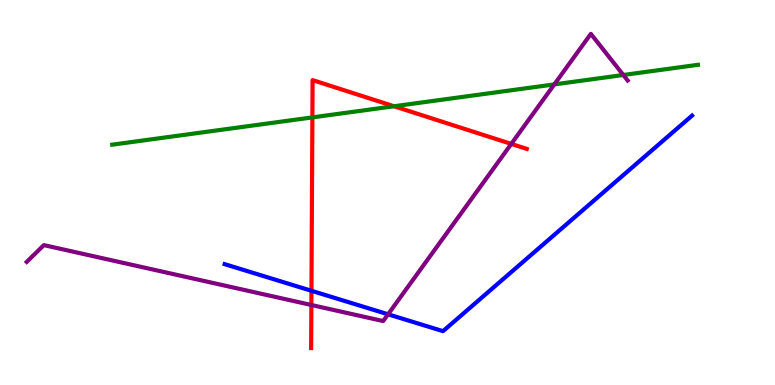[{'lines': ['blue', 'red'], 'intersections': [{'x': 4.02, 'y': 2.45}]}, {'lines': ['green', 'red'], 'intersections': [{'x': 4.03, 'y': 6.95}, {'x': 5.08, 'y': 7.24}]}, {'lines': ['purple', 'red'], 'intersections': [{'x': 4.02, 'y': 2.08}, {'x': 6.6, 'y': 6.26}]}, {'lines': ['blue', 'green'], 'intersections': []}, {'lines': ['blue', 'purple'], 'intersections': [{'x': 5.01, 'y': 1.84}]}, {'lines': ['green', 'purple'], 'intersections': [{'x': 7.15, 'y': 7.81}, {'x': 8.04, 'y': 8.05}]}]